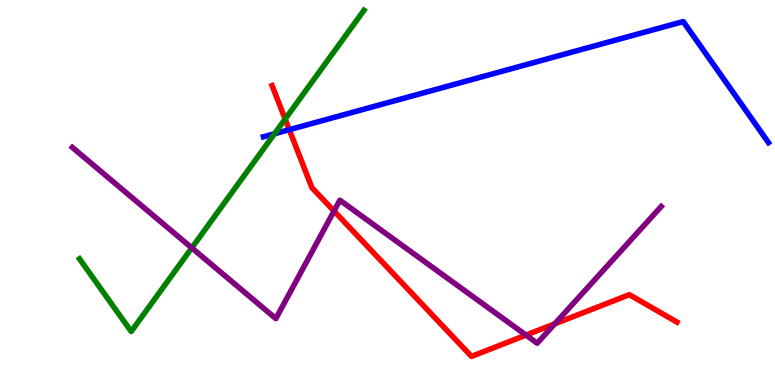[{'lines': ['blue', 'red'], 'intersections': [{'x': 3.73, 'y': 6.63}]}, {'lines': ['green', 'red'], 'intersections': [{'x': 3.68, 'y': 6.91}]}, {'lines': ['purple', 'red'], 'intersections': [{'x': 4.31, 'y': 4.52}, {'x': 6.79, 'y': 1.3}, {'x': 7.16, 'y': 1.59}]}, {'lines': ['blue', 'green'], 'intersections': [{'x': 3.54, 'y': 6.53}]}, {'lines': ['blue', 'purple'], 'intersections': []}, {'lines': ['green', 'purple'], 'intersections': [{'x': 2.47, 'y': 3.56}]}]